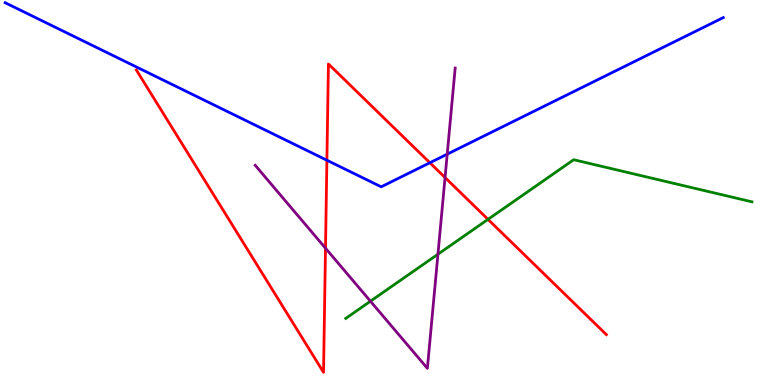[{'lines': ['blue', 'red'], 'intersections': [{'x': 4.22, 'y': 5.84}, {'x': 5.55, 'y': 5.77}]}, {'lines': ['green', 'red'], 'intersections': [{'x': 6.3, 'y': 4.3}]}, {'lines': ['purple', 'red'], 'intersections': [{'x': 4.2, 'y': 3.55}, {'x': 5.74, 'y': 5.39}]}, {'lines': ['blue', 'green'], 'intersections': []}, {'lines': ['blue', 'purple'], 'intersections': [{'x': 5.77, 'y': 6.0}]}, {'lines': ['green', 'purple'], 'intersections': [{'x': 4.78, 'y': 2.18}, {'x': 5.65, 'y': 3.4}]}]